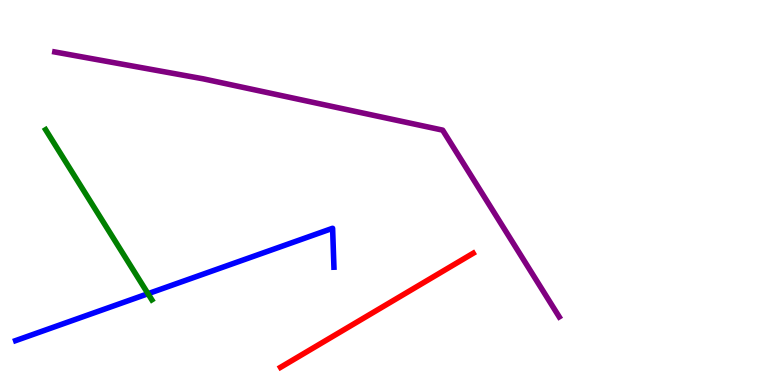[{'lines': ['blue', 'red'], 'intersections': []}, {'lines': ['green', 'red'], 'intersections': []}, {'lines': ['purple', 'red'], 'intersections': []}, {'lines': ['blue', 'green'], 'intersections': [{'x': 1.91, 'y': 2.37}]}, {'lines': ['blue', 'purple'], 'intersections': []}, {'lines': ['green', 'purple'], 'intersections': []}]